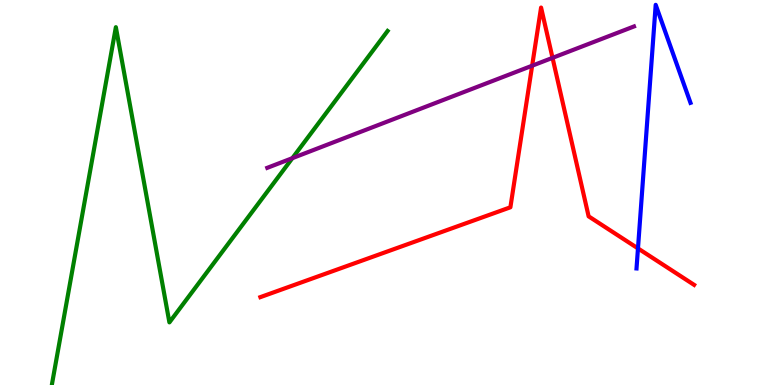[{'lines': ['blue', 'red'], 'intersections': [{'x': 8.23, 'y': 3.55}]}, {'lines': ['green', 'red'], 'intersections': []}, {'lines': ['purple', 'red'], 'intersections': [{'x': 6.87, 'y': 8.29}, {'x': 7.13, 'y': 8.5}]}, {'lines': ['blue', 'green'], 'intersections': []}, {'lines': ['blue', 'purple'], 'intersections': []}, {'lines': ['green', 'purple'], 'intersections': [{'x': 3.77, 'y': 5.89}]}]